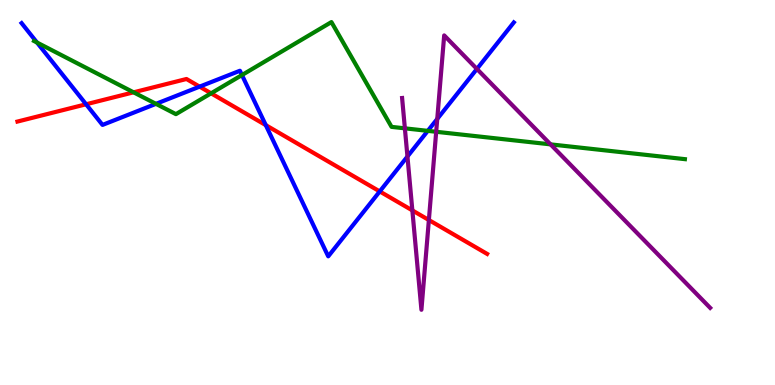[{'lines': ['blue', 'red'], 'intersections': [{'x': 1.11, 'y': 7.29}, {'x': 2.58, 'y': 7.75}, {'x': 3.43, 'y': 6.75}, {'x': 4.9, 'y': 5.03}]}, {'lines': ['green', 'red'], 'intersections': [{'x': 1.72, 'y': 7.6}, {'x': 2.72, 'y': 7.58}]}, {'lines': ['purple', 'red'], 'intersections': [{'x': 5.32, 'y': 4.53}, {'x': 5.53, 'y': 4.29}]}, {'lines': ['blue', 'green'], 'intersections': [{'x': 0.478, 'y': 8.9}, {'x': 2.01, 'y': 7.3}, {'x': 3.12, 'y': 8.05}, {'x': 5.52, 'y': 6.6}]}, {'lines': ['blue', 'purple'], 'intersections': [{'x': 5.26, 'y': 5.93}, {'x': 5.64, 'y': 6.91}, {'x': 6.15, 'y': 8.21}]}, {'lines': ['green', 'purple'], 'intersections': [{'x': 5.22, 'y': 6.67}, {'x': 5.63, 'y': 6.58}, {'x': 7.1, 'y': 6.25}]}]